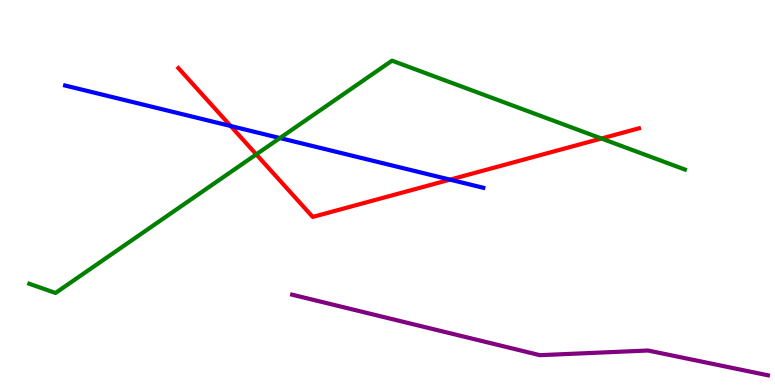[{'lines': ['blue', 'red'], 'intersections': [{'x': 2.98, 'y': 6.73}, {'x': 5.81, 'y': 5.33}]}, {'lines': ['green', 'red'], 'intersections': [{'x': 3.31, 'y': 5.99}, {'x': 7.76, 'y': 6.4}]}, {'lines': ['purple', 'red'], 'intersections': []}, {'lines': ['blue', 'green'], 'intersections': [{'x': 3.61, 'y': 6.41}]}, {'lines': ['blue', 'purple'], 'intersections': []}, {'lines': ['green', 'purple'], 'intersections': []}]